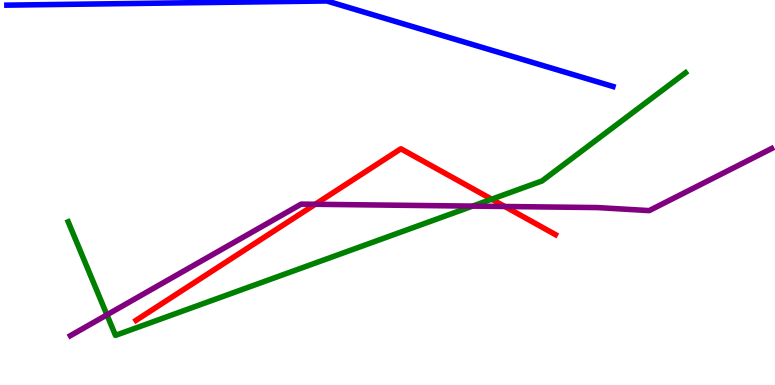[{'lines': ['blue', 'red'], 'intersections': []}, {'lines': ['green', 'red'], 'intersections': [{'x': 6.34, 'y': 4.83}]}, {'lines': ['purple', 'red'], 'intersections': [{'x': 4.07, 'y': 4.69}, {'x': 6.51, 'y': 4.64}]}, {'lines': ['blue', 'green'], 'intersections': []}, {'lines': ['blue', 'purple'], 'intersections': []}, {'lines': ['green', 'purple'], 'intersections': [{'x': 1.38, 'y': 1.82}, {'x': 6.1, 'y': 4.65}]}]